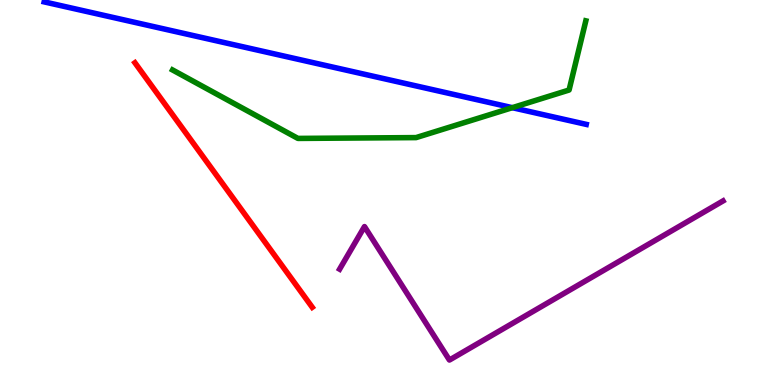[{'lines': ['blue', 'red'], 'intersections': []}, {'lines': ['green', 'red'], 'intersections': []}, {'lines': ['purple', 'red'], 'intersections': []}, {'lines': ['blue', 'green'], 'intersections': [{'x': 6.61, 'y': 7.2}]}, {'lines': ['blue', 'purple'], 'intersections': []}, {'lines': ['green', 'purple'], 'intersections': []}]